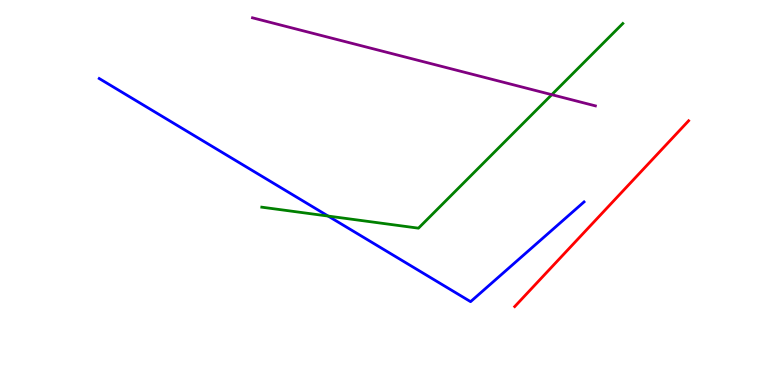[{'lines': ['blue', 'red'], 'intersections': []}, {'lines': ['green', 'red'], 'intersections': []}, {'lines': ['purple', 'red'], 'intersections': []}, {'lines': ['blue', 'green'], 'intersections': [{'x': 4.23, 'y': 4.39}]}, {'lines': ['blue', 'purple'], 'intersections': []}, {'lines': ['green', 'purple'], 'intersections': [{'x': 7.12, 'y': 7.54}]}]